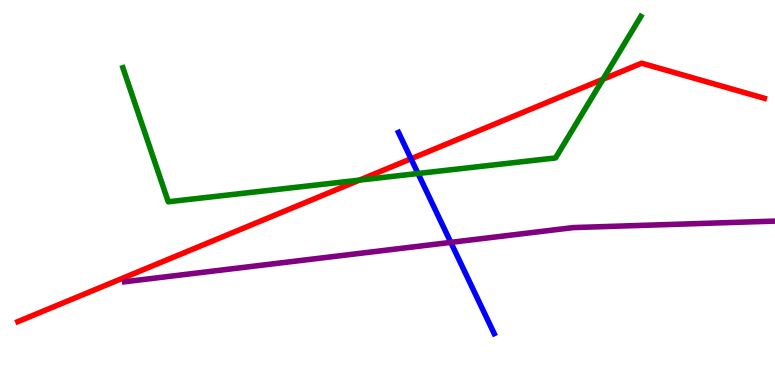[{'lines': ['blue', 'red'], 'intersections': [{'x': 5.3, 'y': 5.88}]}, {'lines': ['green', 'red'], 'intersections': [{'x': 4.64, 'y': 5.32}, {'x': 7.78, 'y': 7.94}]}, {'lines': ['purple', 'red'], 'intersections': []}, {'lines': ['blue', 'green'], 'intersections': [{'x': 5.39, 'y': 5.49}]}, {'lines': ['blue', 'purple'], 'intersections': [{'x': 5.82, 'y': 3.7}]}, {'lines': ['green', 'purple'], 'intersections': []}]